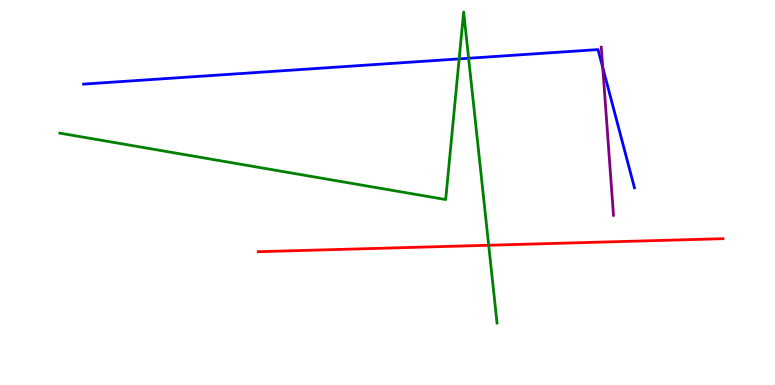[{'lines': ['blue', 'red'], 'intersections': []}, {'lines': ['green', 'red'], 'intersections': [{'x': 6.31, 'y': 3.63}]}, {'lines': ['purple', 'red'], 'intersections': []}, {'lines': ['blue', 'green'], 'intersections': [{'x': 5.92, 'y': 8.47}, {'x': 6.05, 'y': 8.49}]}, {'lines': ['blue', 'purple'], 'intersections': [{'x': 7.78, 'y': 8.24}]}, {'lines': ['green', 'purple'], 'intersections': []}]